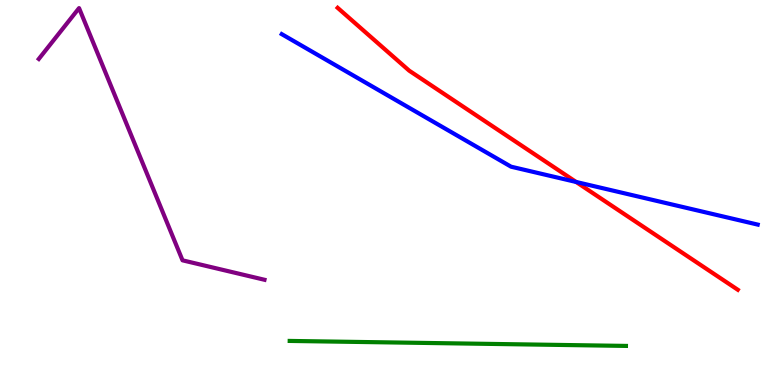[{'lines': ['blue', 'red'], 'intersections': [{'x': 7.43, 'y': 5.27}]}, {'lines': ['green', 'red'], 'intersections': []}, {'lines': ['purple', 'red'], 'intersections': []}, {'lines': ['blue', 'green'], 'intersections': []}, {'lines': ['blue', 'purple'], 'intersections': []}, {'lines': ['green', 'purple'], 'intersections': []}]